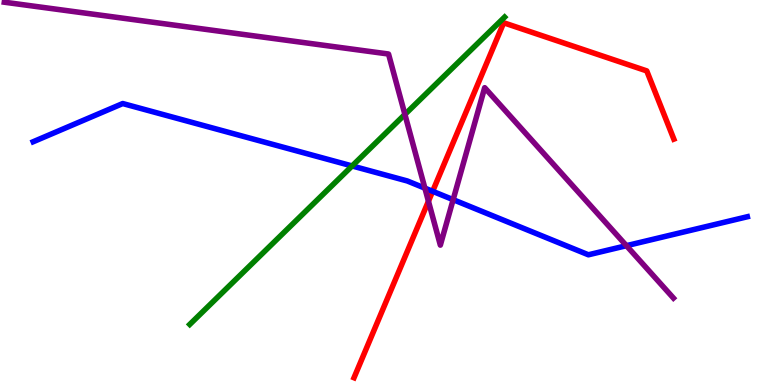[{'lines': ['blue', 'red'], 'intersections': [{'x': 5.58, 'y': 5.03}]}, {'lines': ['green', 'red'], 'intersections': []}, {'lines': ['purple', 'red'], 'intersections': [{'x': 5.53, 'y': 4.77}]}, {'lines': ['blue', 'green'], 'intersections': [{'x': 4.54, 'y': 5.69}]}, {'lines': ['blue', 'purple'], 'intersections': [{'x': 5.48, 'y': 5.11}, {'x': 5.85, 'y': 4.81}, {'x': 8.08, 'y': 3.62}]}, {'lines': ['green', 'purple'], 'intersections': [{'x': 5.22, 'y': 7.03}]}]